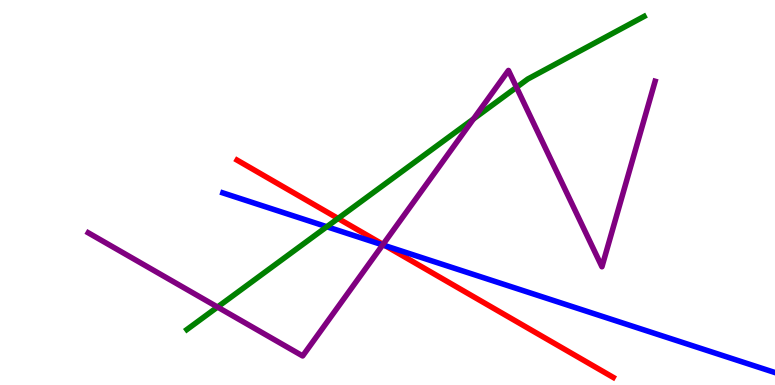[{'lines': ['blue', 'red'], 'intersections': [{'x': 4.97, 'y': 3.62}]}, {'lines': ['green', 'red'], 'intersections': [{'x': 4.36, 'y': 4.33}]}, {'lines': ['purple', 'red'], 'intersections': [{'x': 4.94, 'y': 3.65}]}, {'lines': ['blue', 'green'], 'intersections': [{'x': 4.22, 'y': 4.11}]}, {'lines': ['blue', 'purple'], 'intersections': [{'x': 4.94, 'y': 3.64}]}, {'lines': ['green', 'purple'], 'intersections': [{'x': 2.81, 'y': 2.02}, {'x': 6.11, 'y': 6.91}, {'x': 6.66, 'y': 7.73}]}]